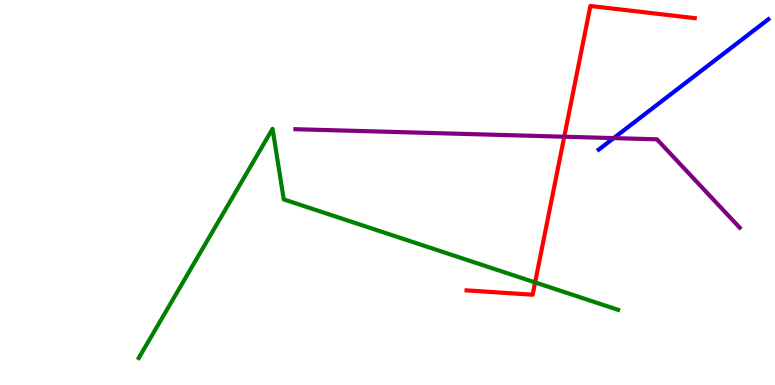[{'lines': ['blue', 'red'], 'intersections': []}, {'lines': ['green', 'red'], 'intersections': [{'x': 6.9, 'y': 2.66}]}, {'lines': ['purple', 'red'], 'intersections': [{'x': 7.28, 'y': 6.45}]}, {'lines': ['blue', 'green'], 'intersections': []}, {'lines': ['blue', 'purple'], 'intersections': [{'x': 7.92, 'y': 6.41}]}, {'lines': ['green', 'purple'], 'intersections': []}]